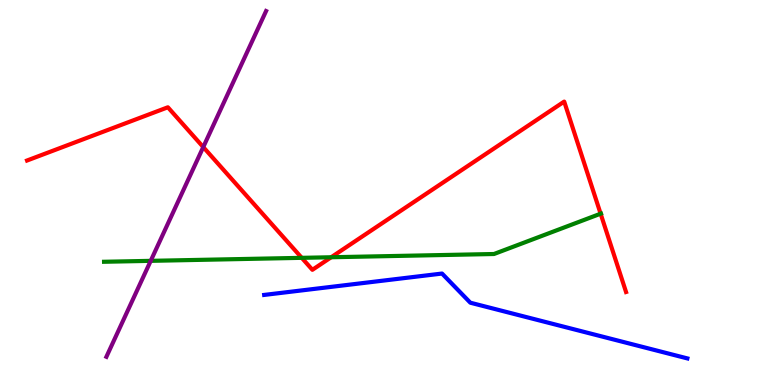[{'lines': ['blue', 'red'], 'intersections': []}, {'lines': ['green', 'red'], 'intersections': [{'x': 3.89, 'y': 3.3}, {'x': 4.27, 'y': 3.32}, {'x': 7.75, 'y': 4.45}]}, {'lines': ['purple', 'red'], 'intersections': [{'x': 2.62, 'y': 6.18}]}, {'lines': ['blue', 'green'], 'intersections': []}, {'lines': ['blue', 'purple'], 'intersections': []}, {'lines': ['green', 'purple'], 'intersections': [{'x': 1.94, 'y': 3.22}]}]